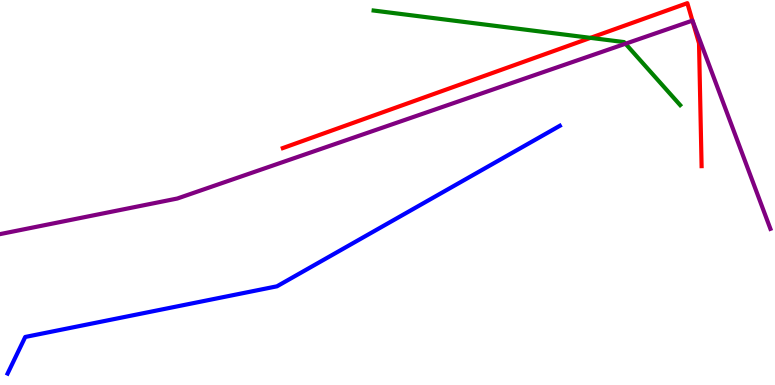[{'lines': ['blue', 'red'], 'intersections': []}, {'lines': ['green', 'red'], 'intersections': [{'x': 7.62, 'y': 9.02}]}, {'lines': ['purple', 'red'], 'intersections': [{'x': 8.93, 'y': 9.46}]}, {'lines': ['blue', 'green'], 'intersections': []}, {'lines': ['blue', 'purple'], 'intersections': []}, {'lines': ['green', 'purple'], 'intersections': [{'x': 8.07, 'y': 8.86}]}]